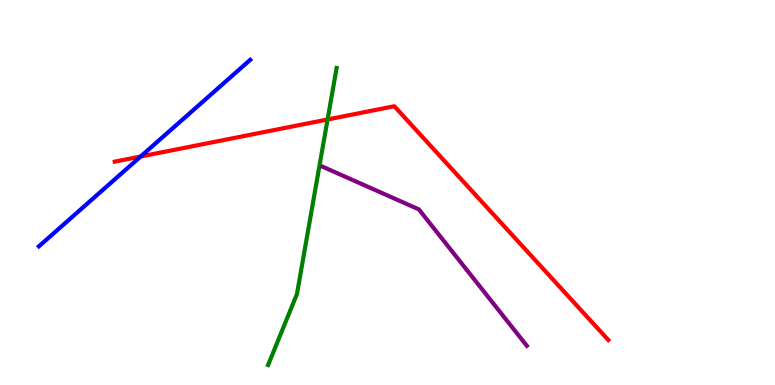[{'lines': ['blue', 'red'], 'intersections': [{'x': 1.82, 'y': 5.93}]}, {'lines': ['green', 'red'], 'intersections': [{'x': 4.23, 'y': 6.9}]}, {'lines': ['purple', 'red'], 'intersections': []}, {'lines': ['blue', 'green'], 'intersections': []}, {'lines': ['blue', 'purple'], 'intersections': []}, {'lines': ['green', 'purple'], 'intersections': []}]